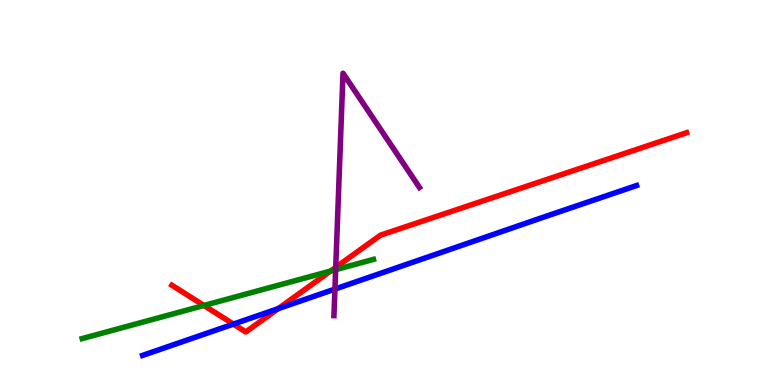[{'lines': ['blue', 'red'], 'intersections': [{'x': 3.01, 'y': 1.58}, {'x': 3.59, 'y': 1.98}]}, {'lines': ['green', 'red'], 'intersections': [{'x': 2.63, 'y': 2.07}, {'x': 4.26, 'y': 2.96}]}, {'lines': ['purple', 'red'], 'intersections': [{'x': 4.33, 'y': 3.06}]}, {'lines': ['blue', 'green'], 'intersections': []}, {'lines': ['blue', 'purple'], 'intersections': [{'x': 4.32, 'y': 2.49}]}, {'lines': ['green', 'purple'], 'intersections': [{'x': 4.33, 'y': 3.0}]}]